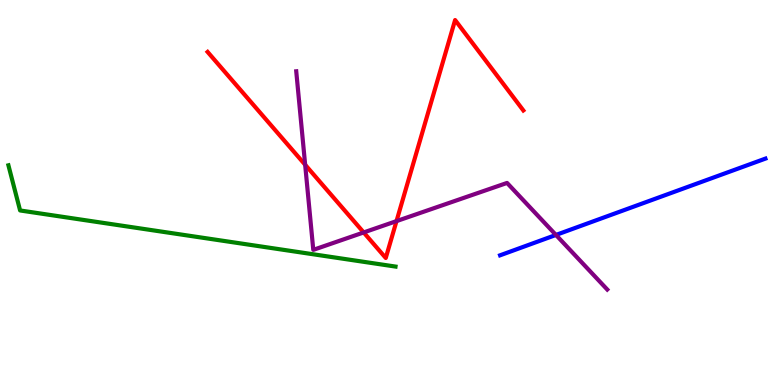[{'lines': ['blue', 'red'], 'intersections': []}, {'lines': ['green', 'red'], 'intersections': []}, {'lines': ['purple', 'red'], 'intersections': [{'x': 3.94, 'y': 5.72}, {'x': 4.69, 'y': 3.96}, {'x': 5.12, 'y': 4.26}]}, {'lines': ['blue', 'green'], 'intersections': []}, {'lines': ['blue', 'purple'], 'intersections': [{'x': 7.17, 'y': 3.9}]}, {'lines': ['green', 'purple'], 'intersections': []}]